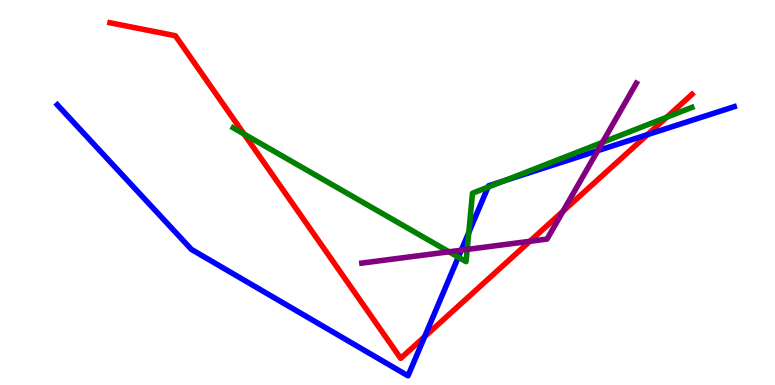[{'lines': ['blue', 'red'], 'intersections': [{'x': 5.48, 'y': 1.26}, {'x': 8.36, 'y': 6.5}]}, {'lines': ['green', 'red'], 'intersections': [{'x': 3.15, 'y': 6.52}, {'x': 8.6, 'y': 6.95}]}, {'lines': ['purple', 'red'], 'intersections': [{'x': 6.84, 'y': 3.73}, {'x': 7.26, 'y': 4.51}]}, {'lines': ['blue', 'green'], 'intersections': [{'x': 5.91, 'y': 3.32}, {'x': 6.05, 'y': 3.96}, {'x': 6.3, 'y': 5.14}, {'x': 6.51, 'y': 5.31}]}, {'lines': ['blue', 'purple'], 'intersections': [{'x': 5.95, 'y': 3.5}, {'x': 7.71, 'y': 6.09}]}, {'lines': ['green', 'purple'], 'intersections': [{'x': 5.79, 'y': 3.46}, {'x': 6.03, 'y': 3.52}, {'x': 7.77, 'y': 6.3}]}]